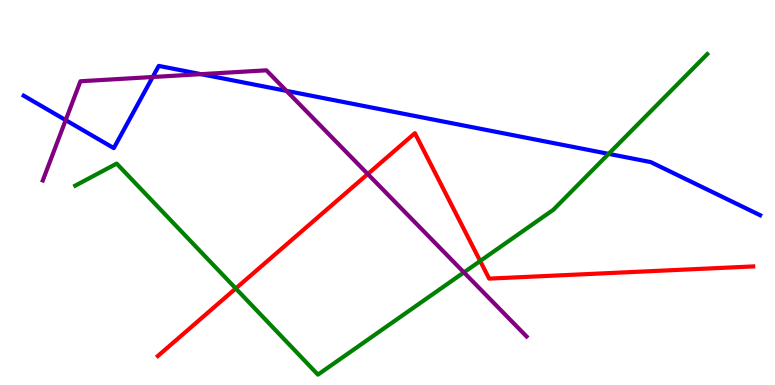[{'lines': ['blue', 'red'], 'intersections': []}, {'lines': ['green', 'red'], 'intersections': [{'x': 3.04, 'y': 2.51}, {'x': 6.2, 'y': 3.22}]}, {'lines': ['purple', 'red'], 'intersections': [{'x': 4.75, 'y': 5.48}]}, {'lines': ['blue', 'green'], 'intersections': [{'x': 7.85, 'y': 6.0}]}, {'lines': ['blue', 'purple'], 'intersections': [{'x': 0.847, 'y': 6.88}, {'x': 1.97, 'y': 8.0}, {'x': 2.59, 'y': 8.07}, {'x': 3.7, 'y': 7.64}]}, {'lines': ['green', 'purple'], 'intersections': [{'x': 5.99, 'y': 2.92}]}]